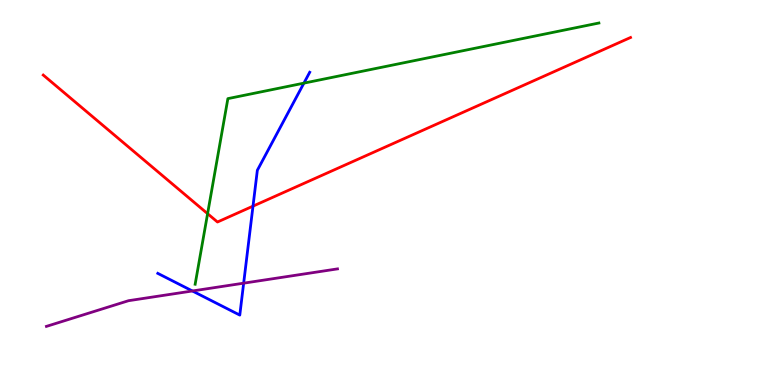[{'lines': ['blue', 'red'], 'intersections': [{'x': 3.26, 'y': 4.65}]}, {'lines': ['green', 'red'], 'intersections': [{'x': 2.68, 'y': 4.45}]}, {'lines': ['purple', 'red'], 'intersections': []}, {'lines': ['blue', 'green'], 'intersections': [{'x': 3.92, 'y': 7.84}]}, {'lines': ['blue', 'purple'], 'intersections': [{'x': 2.48, 'y': 2.44}, {'x': 3.14, 'y': 2.64}]}, {'lines': ['green', 'purple'], 'intersections': []}]